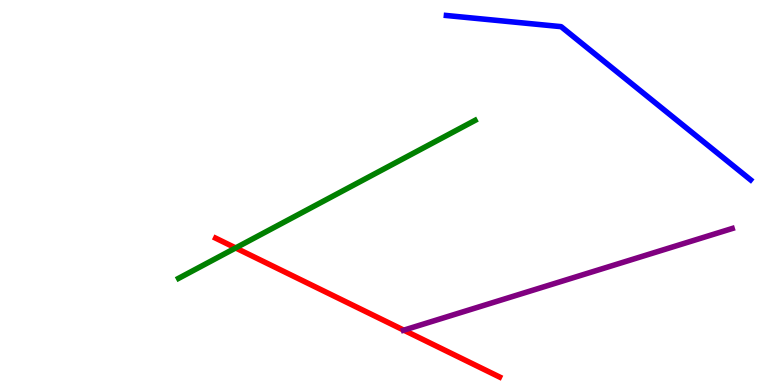[{'lines': ['blue', 'red'], 'intersections': []}, {'lines': ['green', 'red'], 'intersections': [{'x': 3.04, 'y': 3.56}]}, {'lines': ['purple', 'red'], 'intersections': [{'x': 5.21, 'y': 1.42}]}, {'lines': ['blue', 'green'], 'intersections': []}, {'lines': ['blue', 'purple'], 'intersections': []}, {'lines': ['green', 'purple'], 'intersections': []}]